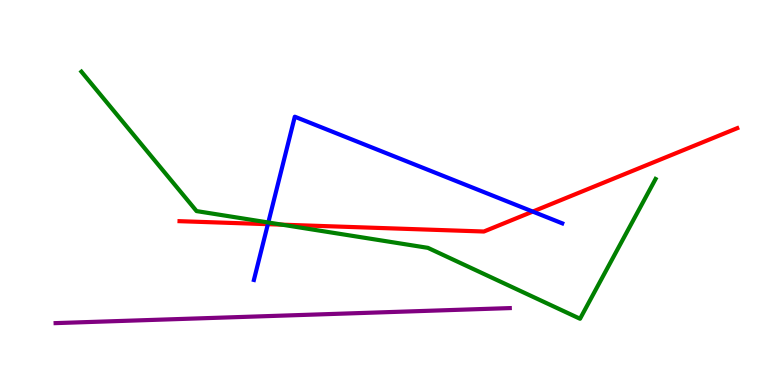[{'lines': ['blue', 'red'], 'intersections': [{'x': 3.46, 'y': 4.18}, {'x': 6.87, 'y': 4.5}]}, {'lines': ['green', 'red'], 'intersections': [{'x': 3.64, 'y': 4.16}]}, {'lines': ['purple', 'red'], 'intersections': []}, {'lines': ['blue', 'green'], 'intersections': [{'x': 3.46, 'y': 4.22}]}, {'lines': ['blue', 'purple'], 'intersections': []}, {'lines': ['green', 'purple'], 'intersections': []}]